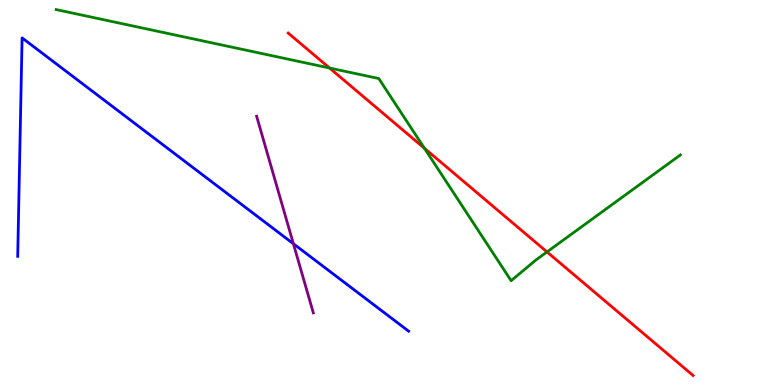[{'lines': ['blue', 'red'], 'intersections': []}, {'lines': ['green', 'red'], 'intersections': [{'x': 4.25, 'y': 8.23}, {'x': 5.48, 'y': 6.15}, {'x': 7.06, 'y': 3.46}]}, {'lines': ['purple', 'red'], 'intersections': []}, {'lines': ['blue', 'green'], 'intersections': []}, {'lines': ['blue', 'purple'], 'intersections': [{'x': 3.79, 'y': 3.67}]}, {'lines': ['green', 'purple'], 'intersections': []}]